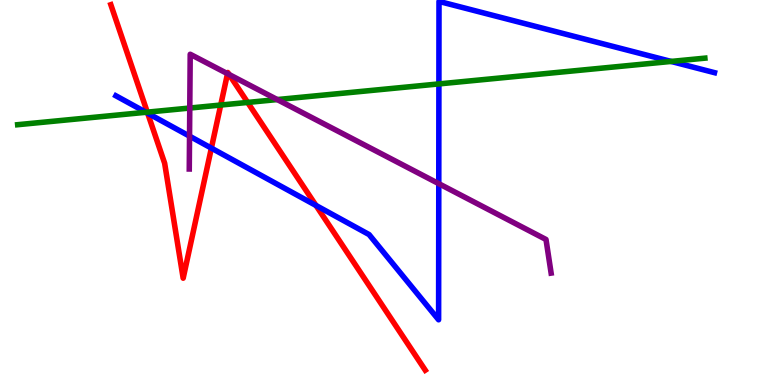[{'lines': ['blue', 'red'], 'intersections': [{'x': 1.91, 'y': 7.06}, {'x': 2.73, 'y': 6.15}, {'x': 4.08, 'y': 4.66}]}, {'lines': ['green', 'red'], 'intersections': [{'x': 1.9, 'y': 7.09}, {'x': 2.85, 'y': 7.27}, {'x': 3.2, 'y': 7.34}]}, {'lines': ['purple', 'red'], 'intersections': [{'x': 2.94, 'y': 8.09}, {'x': 2.96, 'y': 8.06}]}, {'lines': ['blue', 'green'], 'intersections': [{'x': 1.88, 'y': 7.08}, {'x': 5.66, 'y': 7.82}, {'x': 8.66, 'y': 8.4}]}, {'lines': ['blue', 'purple'], 'intersections': [{'x': 2.45, 'y': 6.46}, {'x': 5.66, 'y': 5.23}]}, {'lines': ['green', 'purple'], 'intersections': [{'x': 2.45, 'y': 7.19}, {'x': 3.58, 'y': 7.41}]}]